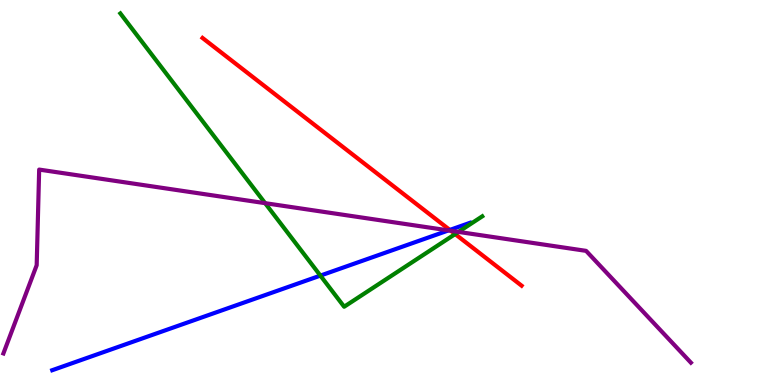[{'lines': ['blue', 'red'], 'intersections': [{'x': 5.8, 'y': 4.03}]}, {'lines': ['green', 'red'], 'intersections': [{'x': 5.87, 'y': 3.92}]}, {'lines': ['purple', 'red'], 'intersections': [{'x': 5.82, 'y': 4.01}]}, {'lines': ['blue', 'green'], 'intersections': [{'x': 4.13, 'y': 2.84}]}, {'lines': ['blue', 'purple'], 'intersections': [{'x': 5.79, 'y': 4.02}]}, {'lines': ['green', 'purple'], 'intersections': [{'x': 3.42, 'y': 4.72}, {'x': 5.92, 'y': 3.98}]}]